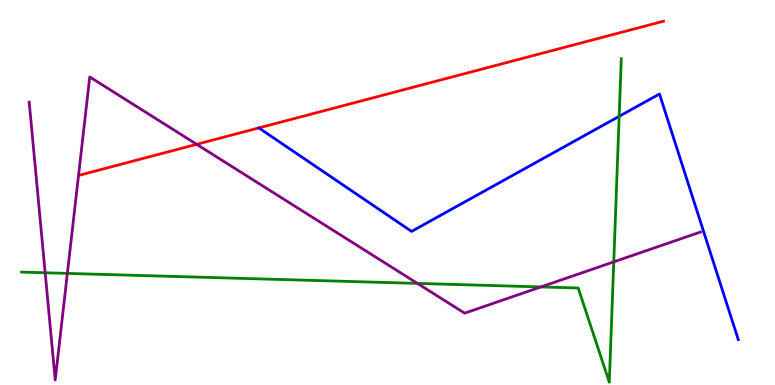[{'lines': ['blue', 'red'], 'intersections': []}, {'lines': ['green', 'red'], 'intersections': []}, {'lines': ['purple', 'red'], 'intersections': [{'x': 2.54, 'y': 6.25}]}, {'lines': ['blue', 'green'], 'intersections': [{'x': 7.99, 'y': 6.98}]}, {'lines': ['blue', 'purple'], 'intersections': []}, {'lines': ['green', 'purple'], 'intersections': [{'x': 0.583, 'y': 2.92}, {'x': 0.869, 'y': 2.9}, {'x': 5.39, 'y': 2.64}, {'x': 6.98, 'y': 2.55}, {'x': 7.92, 'y': 3.2}]}]